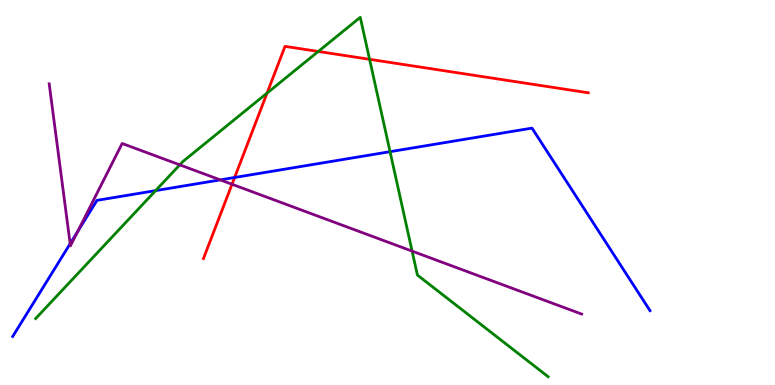[{'lines': ['blue', 'red'], 'intersections': [{'x': 3.03, 'y': 5.39}]}, {'lines': ['green', 'red'], 'intersections': [{'x': 3.45, 'y': 7.58}, {'x': 4.11, 'y': 8.66}, {'x': 4.77, 'y': 8.46}]}, {'lines': ['purple', 'red'], 'intersections': [{'x': 2.99, 'y': 5.21}]}, {'lines': ['blue', 'green'], 'intersections': [{'x': 2.01, 'y': 5.05}, {'x': 5.03, 'y': 6.06}]}, {'lines': ['blue', 'purple'], 'intersections': [{'x': 0.905, 'y': 3.67}, {'x': 1.0, 'y': 3.98}, {'x': 2.84, 'y': 5.33}]}, {'lines': ['green', 'purple'], 'intersections': [{'x': 2.32, 'y': 5.72}, {'x': 5.32, 'y': 3.48}]}]